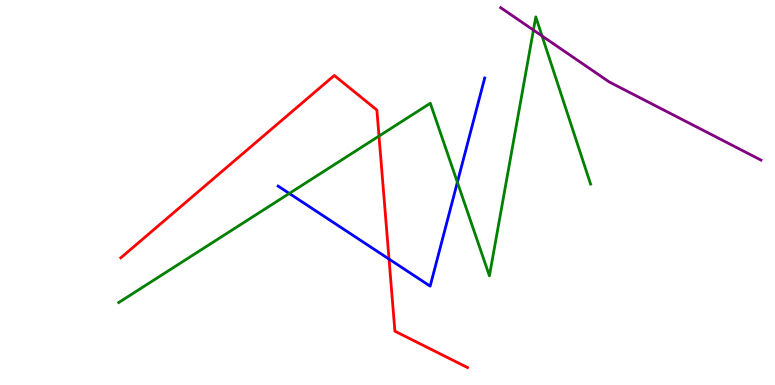[{'lines': ['blue', 'red'], 'intersections': [{'x': 5.02, 'y': 3.27}]}, {'lines': ['green', 'red'], 'intersections': [{'x': 4.89, 'y': 6.47}]}, {'lines': ['purple', 'red'], 'intersections': []}, {'lines': ['blue', 'green'], 'intersections': [{'x': 3.73, 'y': 4.98}, {'x': 5.9, 'y': 5.27}]}, {'lines': ['blue', 'purple'], 'intersections': []}, {'lines': ['green', 'purple'], 'intersections': [{'x': 6.88, 'y': 9.22}, {'x': 6.99, 'y': 9.07}]}]